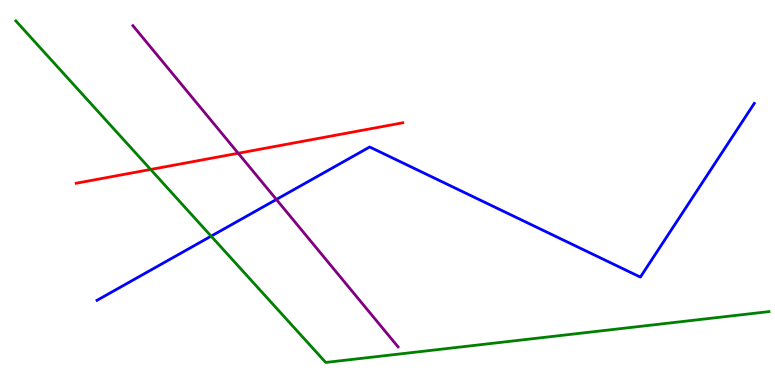[{'lines': ['blue', 'red'], 'intersections': []}, {'lines': ['green', 'red'], 'intersections': [{'x': 1.94, 'y': 5.6}]}, {'lines': ['purple', 'red'], 'intersections': [{'x': 3.07, 'y': 6.02}]}, {'lines': ['blue', 'green'], 'intersections': [{'x': 2.72, 'y': 3.87}]}, {'lines': ['blue', 'purple'], 'intersections': [{'x': 3.57, 'y': 4.82}]}, {'lines': ['green', 'purple'], 'intersections': []}]